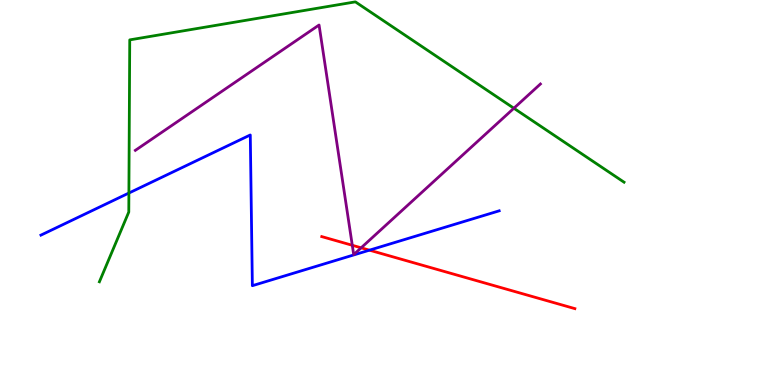[{'lines': ['blue', 'red'], 'intersections': [{'x': 4.77, 'y': 3.5}]}, {'lines': ['green', 'red'], 'intersections': []}, {'lines': ['purple', 'red'], 'intersections': [{'x': 4.55, 'y': 3.63}, {'x': 4.66, 'y': 3.56}]}, {'lines': ['blue', 'green'], 'intersections': [{'x': 1.66, 'y': 4.99}]}, {'lines': ['blue', 'purple'], 'intersections': []}, {'lines': ['green', 'purple'], 'intersections': [{'x': 6.63, 'y': 7.19}]}]